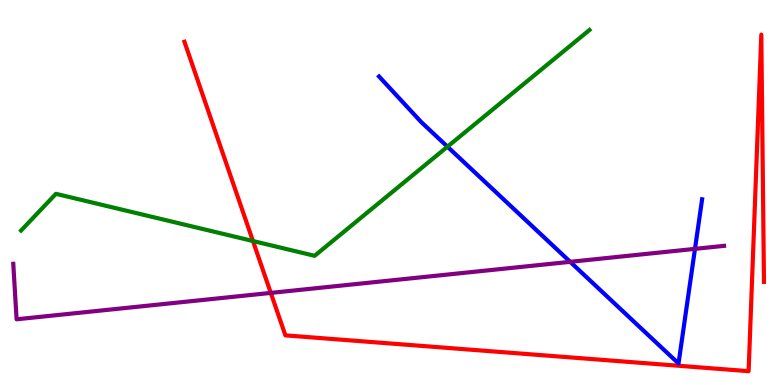[{'lines': ['blue', 'red'], 'intersections': []}, {'lines': ['green', 'red'], 'intersections': [{'x': 3.26, 'y': 3.74}]}, {'lines': ['purple', 'red'], 'intersections': [{'x': 3.49, 'y': 2.39}]}, {'lines': ['blue', 'green'], 'intersections': [{'x': 5.77, 'y': 6.19}]}, {'lines': ['blue', 'purple'], 'intersections': [{'x': 7.36, 'y': 3.2}, {'x': 8.97, 'y': 3.54}]}, {'lines': ['green', 'purple'], 'intersections': []}]